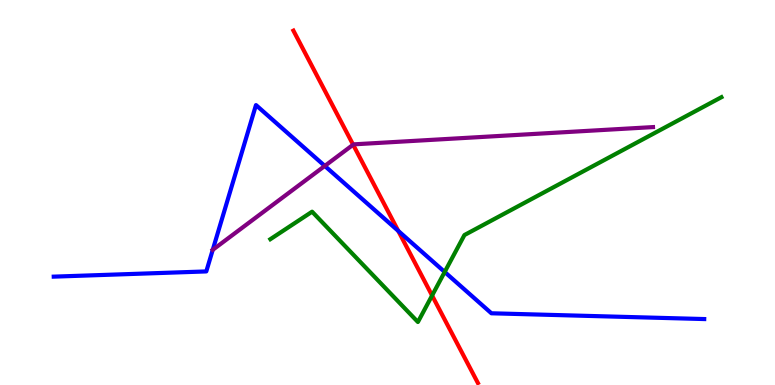[{'lines': ['blue', 'red'], 'intersections': [{'x': 5.14, 'y': 4.0}]}, {'lines': ['green', 'red'], 'intersections': [{'x': 5.58, 'y': 2.32}]}, {'lines': ['purple', 'red'], 'intersections': [{'x': 4.56, 'y': 6.24}]}, {'lines': ['blue', 'green'], 'intersections': [{'x': 5.74, 'y': 2.94}]}, {'lines': ['blue', 'purple'], 'intersections': [{'x': 2.75, 'y': 3.51}, {'x': 4.19, 'y': 5.69}]}, {'lines': ['green', 'purple'], 'intersections': []}]